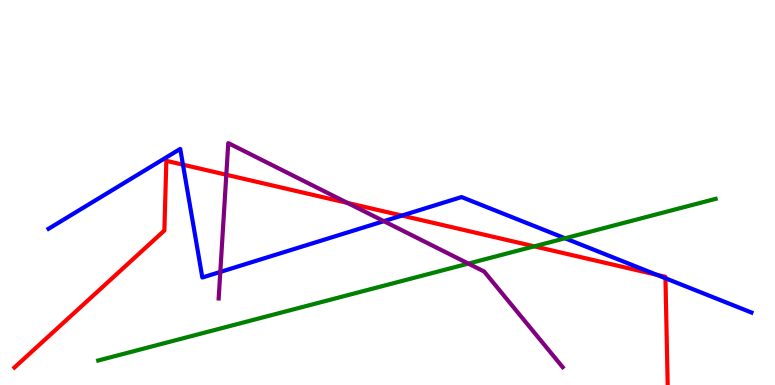[{'lines': ['blue', 'red'], 'intersections': [{'x': 2.36, 'y': 5.72}, {'x': 5.19, 'y': 4.4}, {'x': 8.47, 'y': 2.86}, {'x': 8.59, 'y': 2.77}]}, {'lines': ['green', 'red'], 'intersections': [{'x': 6.89, 'y': 3.6}]}, {'lines': ['purple', 'red'], 'intersections': [{'x': 2.92, 'y': 5.46}, {'x': 4.48, 'y': 4.73}]}, {'lines': ['blue', 'green'], 'intersections': [{'x': 7.29, 'y': 3.81}]}, {'lines': ['blue', 'purple'], 'intersections': [{'x': 2.84, 'y': 2.94}, {'x': 4.95, 'y': 4.26}]}, {'lines': ['green', 'purple'], 'intersections': [{'x': 6.04, 'y': 3.15}]}]